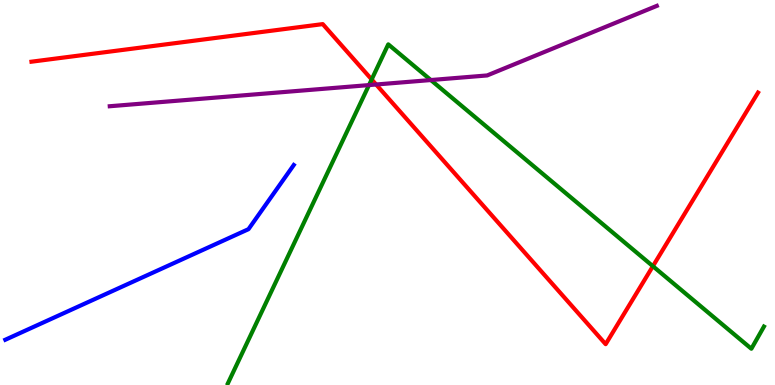[{'lines': ['blue', 'red'], 'intersections': []}, {'lines': ['green', 'red'], 'intersections': [{'x': 4.8, 'y': 7.94}, {'x': 8.42, 'y': 3.09}]}, {'lines': ['purple', 'red'], 'intersections': [{'x': 4.85, 'y': 7.81}]}, {'lines': ['blue', 'green'], 'intersections': []}, {'lines': ['blue', 'purple'], 'intersections': []}, {'lines': ['green', 'purple'], 'intersections': [{'x': 4.76, 'y': 7.79}, {'x': 5.56, 'y': 7.92}]}]